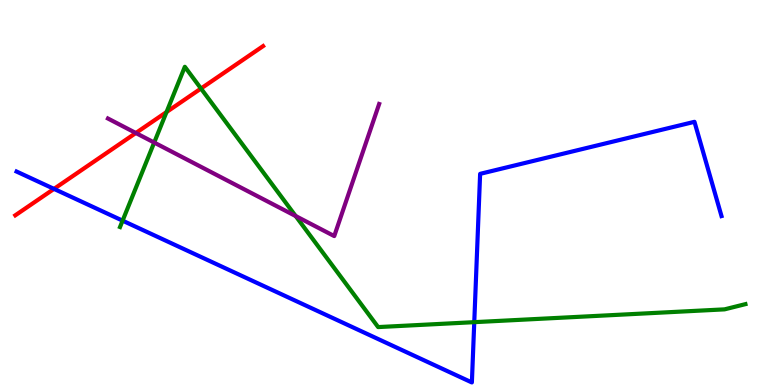[{'lines': ['blue', 'red'], 'intersections': [{'x': 0.697, 'y': 5.09}]}, {'lines': ['green', 'red'], 'intersections': [{'x': 2.15, 'y': 7.09}, {'x': 2.59, 'y': 7.7}]}, {'lines': ['purple', 'red'], 'intersections': [{'x': 1.75, 'y': 6.55}]}, {'lines': ['blue', 'green'], 'intersections': [{'x': 1.58, 'y': 4.27}, {'x': 6.12, 'y': 1.63}]}, {'lines': ['blue', 'purple'], 'intersections': []}, {'lines': ['green', 'purple'], 'intersections': [{'x': 1.99, 'y': 6.3}, {'x': 3.82, 'y': 4.39}]}]